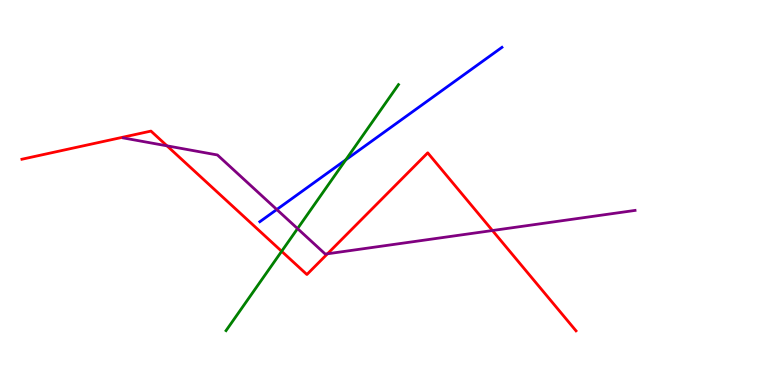[{'lines': ['blue', 'red'], 'intersections': []}, {'lines': ['green', 'red'], 'intersections': [{'x': 3.63, 'y': 3.47}]}, {'lines': ['purple', 'red'], 'intersections': [{'x': 2.15, 'y': 6.21}, {'x': 4.23, 'y': 3.41}, {'x': 6.35, 'y': 4.01}]}, {'lines': ['blue', 'green'], 'intersections': [{'x': 4.46, 'y': 5.85}]}, {'lines': ['blue', 'purple'], 'intersections': [{'x': 3.57, 'y': 4.56}]}, {'lines': ['green', 'purple'], 'intersections': [{'x': 3.84, 'y': 4.06}]}]